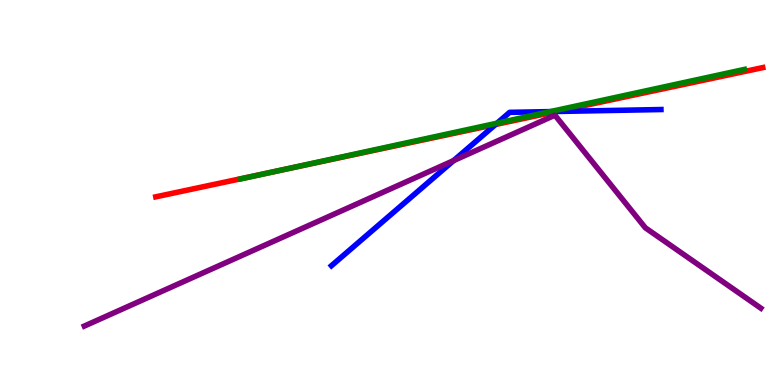[{'lines': ['blue', 'red'], 'intersections': [{'x': 6.39, 'y': 6.77}, {'x': 7.18, 'y': 7.1}]}, {'lines': ['green', 'red'], 'intersections': [{'x': 3.57, 'y': 5.55}]}, {'lines': ['purple', 'red'], 'intersections': []}, {'lines': ['blue', 'green'], 'intersections': [{'x': 6.41, 'y': 6.8}, {'x': 7.1, 'y': 7.1}]}, {'lines': ['blue', 'purple'], 'intersections': [{'x': 5.85, 'y': 5.83}]}, {'lines': ['green', 'purple'], 'intersections': []}]